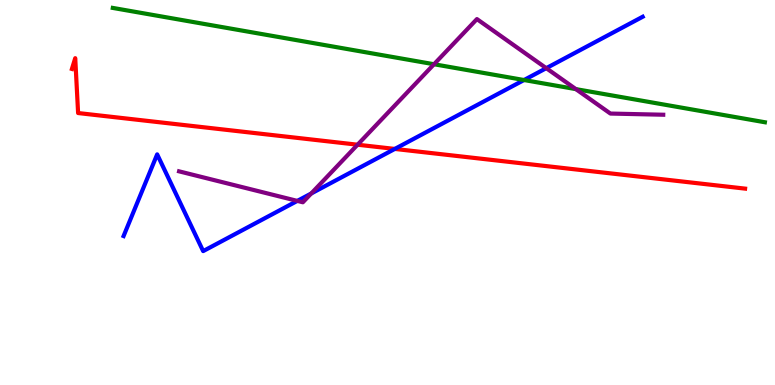[{'lines': ['blue', 'red'], 'intersections': [{'x': 5.09, 'y': 6.13}]}, {'lines': ['green', 'red'], 'intersections': []}, {'lines': ['purple', 'red'], 'intersections': [{'x': 4.61, 'y': 6.24}]}, {'lines': ['blue', 'green'], 'intersections': [{'x': 6.76, 'y': 7.92}]}, {'lines': ['blue', 'purple'], 'intersections': [{'x': 3.84, 'y': 4.78}, {'x': 4.02, 'y': 4.97}, {'x': 7.05, 'y': 8.23}]}, {'lines': ['green', 'purple'], 'intersections': [{'x': 5.6, 'y': 8.33}, {'x': 7.43, 'y': 7.69}]}]